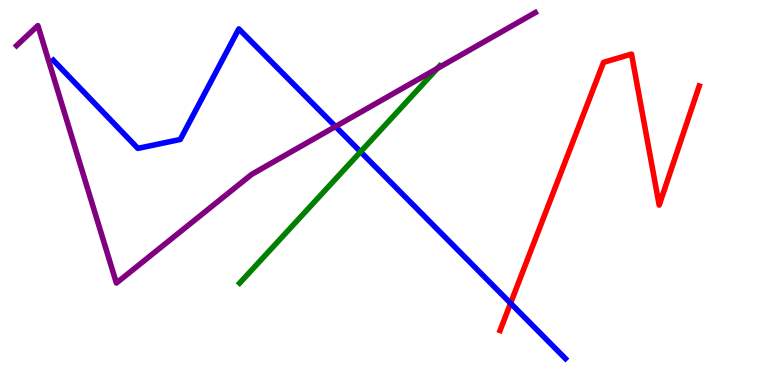[{'lines': ['blue', 'red'], 'intersections': [{'x': 6.59, 'y': 2.12}]}, {'lines': ['green', 'red'], 'intersections': []}, {'lines': ['purple', 'red'], 'intersections': []}, {'lines': ['blue', 'green'], 'intersections': [{'x': 4.65, 'y': 6.06}]}, {'lines': ['blue', 'purple'], 'intersections': [{'x': 4.33, 'y': 6.71}]}, {'lines': ['green', 'purple'], 'intersections': [{'x': 5.64, 'y': 8.22}]}]